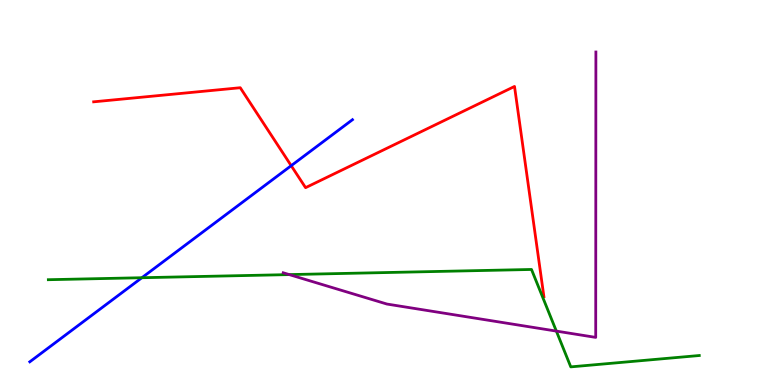[{'lines': ['blue', 'red'], 'intersections': [{'x': 3.76, 'y': 5.7}]}, {'lines': ['green', 'red'], 'intersections': []}, {'lines': ['purple', 'red'], 'intersections': []}, {'lines': ['blue', 'green'], 'intersections': [{'x': 1.83, 'y': 2.79}]}, {'lines': ['blue', 'purple'], 'intersections': []}, {'lines': ['green', 'purple'], 'intersections': [{'x': 3.73, 'y': 2.87}, {'x': 7.18, 'y': 1.4}]}]